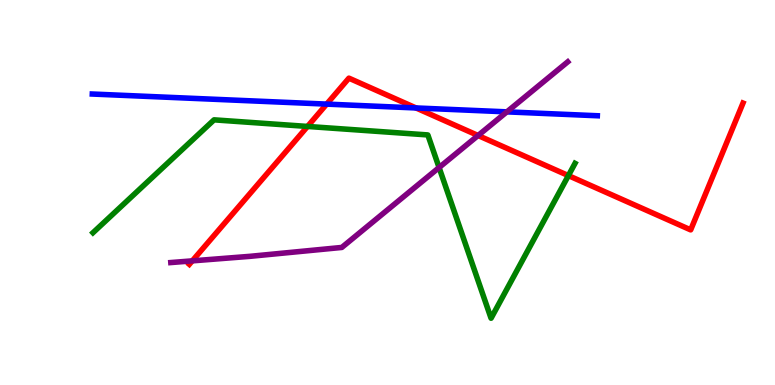[{'lines': ['blue', 'red'], 'intersections': [{'x': 4.22, 'y': 7.3}, {'x': 5.37, 'y': 7.2}]}, {'lines': ['green', 'red'], 'intersections': [{'x': 3.97, 'y': 6.72}, {'x': 7.33, 'y': 5.44}]}, {'lines': ['purple', 'red'], 'intersections': [{'x': 2.48, 'y': 3.22}, {'x': 6.17, 'y': 6.48}]}, {'lines': ['blue', 'green'], 'intersections': []}, {'lines': ['blue', 'purple'], 'intersections': [{'x': 6.54, 'y': 7.09}]}, {'lines': ['green', 'purple'], 'intersections': [{'x': 5.67, 'y': 5.65}]}]